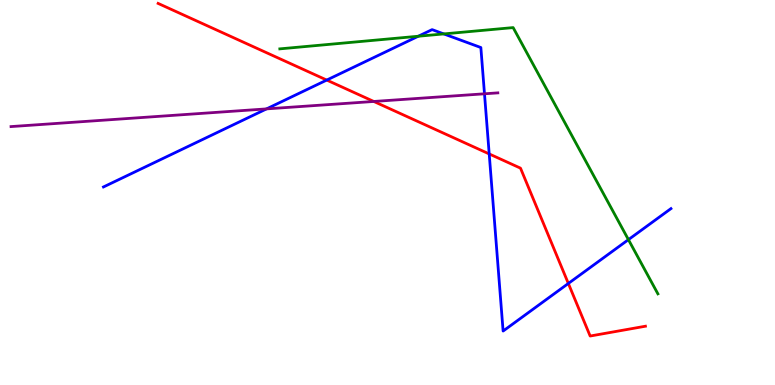[{'lines': ['blue', 'red'], 'intersections': [{'x': 4.22, 'y': 7.92}, {'x': 6.31, 'y': 6.0}, {'x': 7.33, 'y': 2.64}]}, {'lines': ['green', 'red'], 'intersections': []}, {'lines': ['purple', 'red'], 'intersections': [{'x': 4.82, 'y': 7.36}]}, {'lines': ['blue', 'green'], 'intersections': [{'x': 5.4, 'y': 9.06}, {'x': 5.73, 'y': 9.12}, {'x': 8.11, 'y': 3.78}]}, {'lines': ['blue', 'purple'], 'intersections': [{'x': 3.44, 'y': 7.17}, {'x': 6.25, 'y': 7.56}]}, {'lines': ['green', 'purple'], 'intersections': []}]